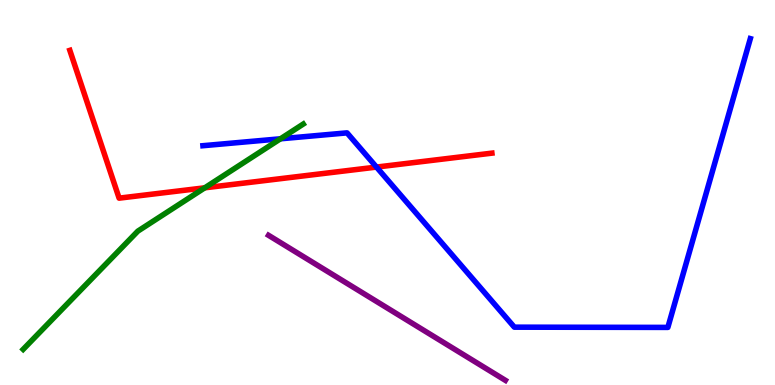[{'lines': ['blue', 'red'], 'intersections': [{'x': 4.86, 'y': 5.66}]}, {'lines': ['green', 'red'], 'intersections': [{'x': 2.64, 'y': 5.12}]}, {'lines': ['purple', 'red'], 'intersections': []}, {'lines': ['blue', 'green'], 'intersections': [{'x': 3.62, 'y': 6.39}]}, {'lines': ['blue', 'purple'], 'intersections': []}, {'lines': ['green', 'purple'], 'intersections': []}]